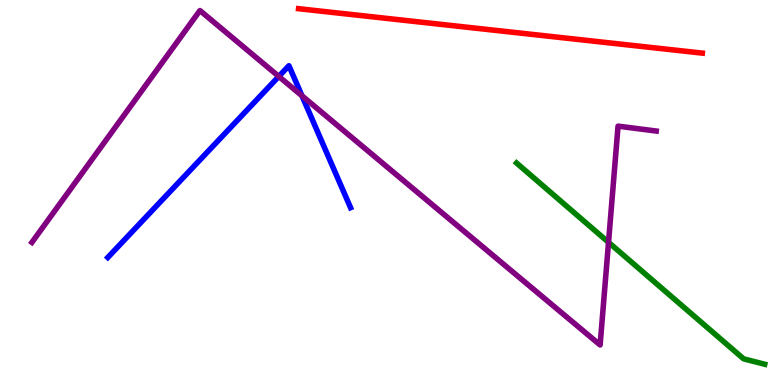[{'lines': ['blue', 'red'], 'intersections': []}, {'lines': ['green', 'red'], 'intersections': []}, {'lines': ['purple', 'red'], 'intersections': []}, {'lines': ['blue', 'green'], 'intersections': []}, {'lines': ['blue', 'purple'], 'intersections': [{'x': 3.6, 'y': 8.01}, {'x': 3.9, 'y': 7.51}]}, {'lines': ['green', 'purple'], 'intersections': [{'x': 7.85, 'y': 3.71}]}]